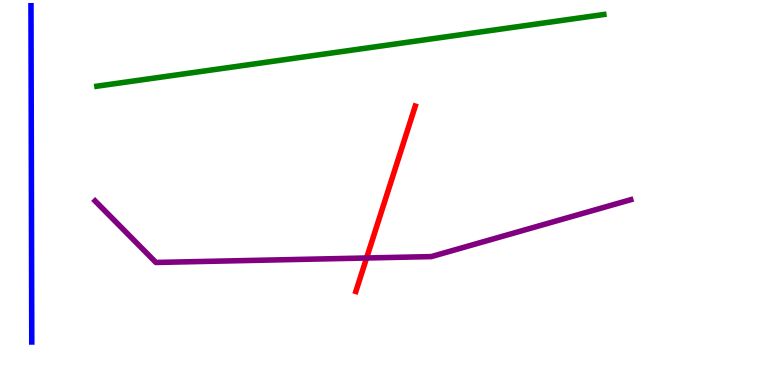[{'lines': ['blue', 'red'], 'intersections': []}, {'lines': ['green', 'red'], 'intersections': []}, {'lines': ['purple', 'red'], 'intersections': [{'x': 4.73, 'y': 3.3}]}, {'lines': ['blue', 'green'], 'intersections': []}, {'lines': ['blue', 'purple'], 'intersections': []}, {'lines': ['green', 'purple'], 'intersections': []}]